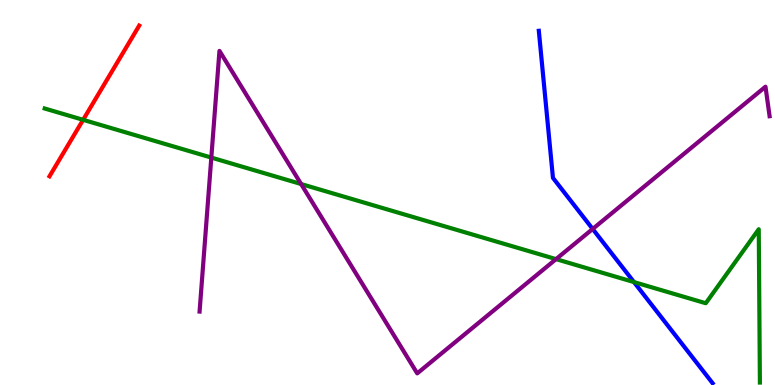[{'lines': ['blue', 'red'], 'intersections': []}, {'lines': ['green', 'red'], 'intersections': [{'x': 1.07, 'y': 6.89}]}, {'lines': ['purple', 'red'], 'intersections': []}, {'lines': ['blue', 'green'], 'intersections': [{'x': 8.18, 'y': 2.67}]}, {'lines': ['blue', 'purple'], 'intersections': [{'x': 7.65, 'y': 4.05}]}, {'lines': ['green', 'purple'], 'intersections': [{'x': 2.73, 'y': 5.91}, {'x': 3.89, 'y': 5.22}, {'x': 7.17, 'y': 3.27}]}]